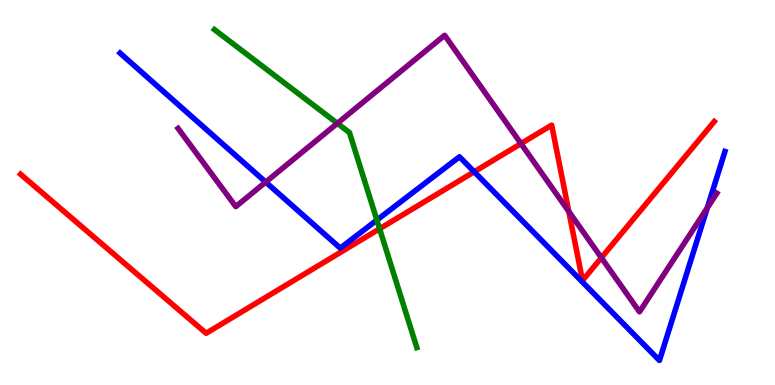[{'lines': ['blue', 'red'], 'intersections': [{'x': 6.12, 'y': 5.54}]}, {'lines': ['green', 'red'], 'intersections': [{'x': 4.9, 'y': 4.06}]}, {'lines': ['purple', 'red'], 'intersections': [{'x': 6.72, 'y': 6.27}, {'x': 7.34, 'y': 4.51}, {'x': 7.76, 'y': 3.31}]}, {'lines': ['blue', 'green'], 'intersections': [{'x': 4.86, 'y': 4.28}]}, {'lines': ['blue', 'purple'], 'intersections': [{'x': 3.43, 'y': 5.27}, {'x': 9.13, 'y': 4.6}]}, {'lines': ['green', 'purple'], 'intersections': [{'x': 4.35, 'y': 6.8}]}]